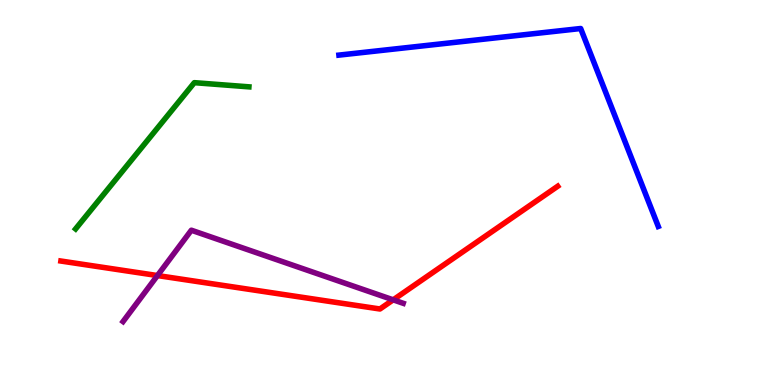[{'lines': ['blue', 'red'], 'intersections': []}, {'lines': ['green', 'red'], 'intersections': []}, {'lines': ['purple', 'red'], 'intersections': [{'x': 2.03, 'y': 2.84}, {'x': 5.07, 'y': 2.21}]}, {'lines': ['blue', 'green'], 'intersections': []}, {'lines': ['blue', 'purple'], 'intersections': []}, {'lines': ['green', 'purple'], 'intersections': []}]